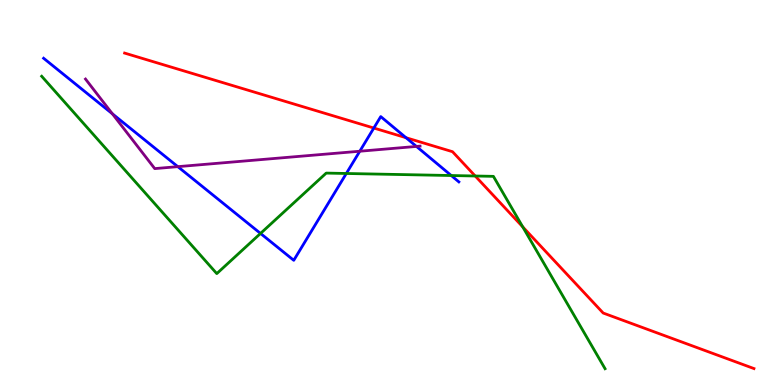[{'lines': ['blue', 'red'], 'intersections': [{'x': 4.82, 'y': 6.67}, {'x': 5.24, 'y': 6.42}]}, {'lines': ['green', 'red'], 'intersections': [{'x': 6.13, 'y': 5.43}, {'x': 6.75, 'y': 4.11}]}, {'lines': ['purple', 'red'], 'intersections': []}, {'lines': ['blue', 'green'], 'intersections': [{'x': 3.36, 'y': 3.94}, {'x': 4.47, 'y': 5.49}, {'x': 5.82, 'y': 5.44}]}, {'lines': ['blue', 'purple'], 'intersections': [{'x': 1.45, 'y': 7.04}, {'x': 2.29, 'y': 5.67}, {'x': 4.64, 'y': 6.07}, {'x': 5.37, 'y': 6.2}]}, {'lines': ['green', 'purple'], 'intersections': []}]